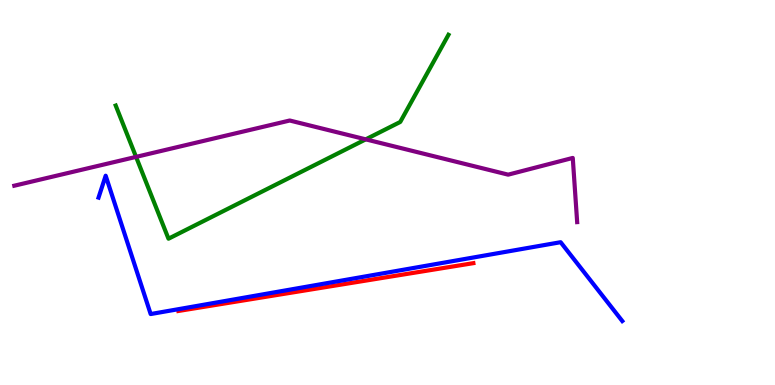[{'lines': ['blue', 'red'], 'intersections': []}, {'lines': ['green', 'red'], 'intersections': []}, {'lines': ['purple', 'red'], 'intersections': []}, {'lines': ['blue', 'green'], 'intersections': []}, {'lines': ['blue', 'purple'], 'intersections': []}, {'lines': ['green', 'purple'], 'intersections': [{'x': 1.76, 'y': 5.93}, {'x': 4.72, 'y': 6.38}]}]